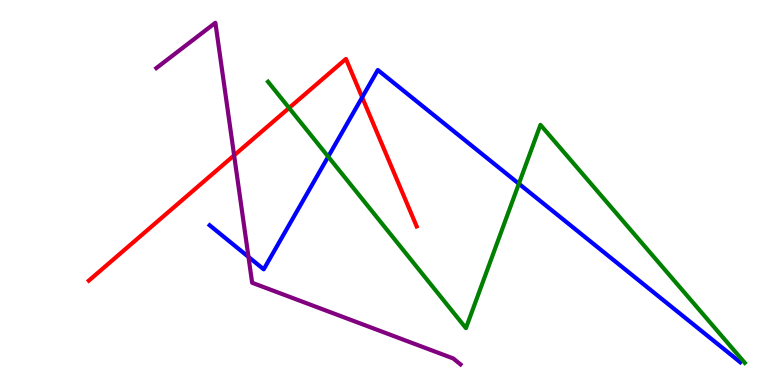[{'lines': ['blue', 'red'], 'intersections': [{'x': 4.67, 'y': 7.47}]}, {'lines': ['green', 'red'], 'intersections': [{'x': 3.73, 'y': 7.2}]}, {'lines': ['purple', 'red'], 'intersections': [{'x': 3.02, 'y': 5.97}]}, {'lines': ['blue', 'green'], 'intersections': [{'x': 4.23, 'y': 5.93}, {'x': 6.7, 'y': 5.23}]}, {'lines': ['blue', 'purple'], 'intersections': [{'x': 3.21, 'y': 3.33}]}, {'lines': ['green', 'purple'], 'intersections': []}]